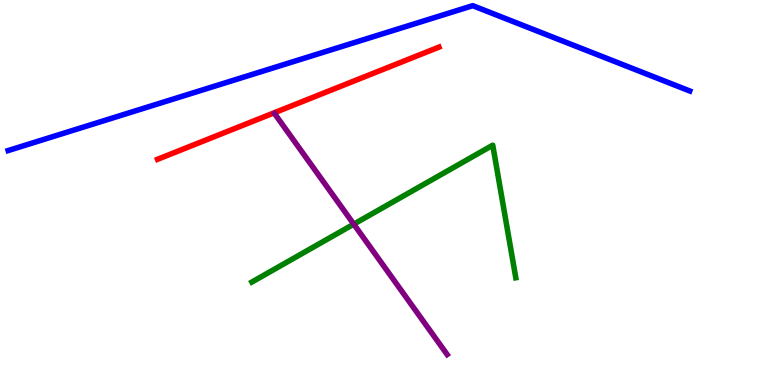[{'lines': ['blue', 'red'], 'intersections': []}, {'lines': ['green', 'red'], 'intersections': []}, {'lines': ['purple', 'red'], 'intersections': []}, {'lines': ['blue', 'green'], 'intersections': []}, {'lines': ['blue', 'purple'], 'intersections': []}, {'lines': ['green', 'purple'], 'intersections': [{'x': 4.56, 'y': 4.18}]}]